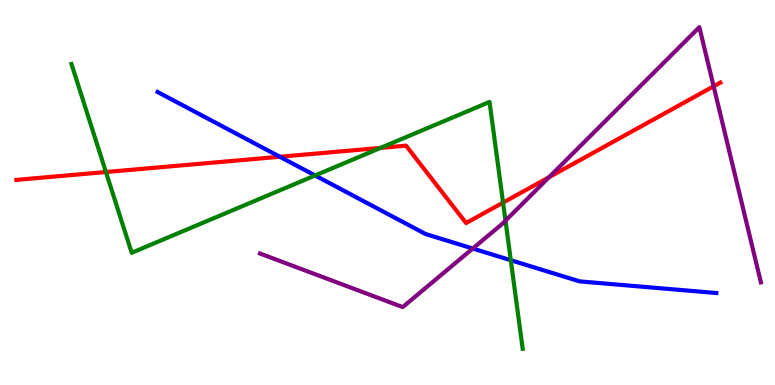[{'lines': ['blue', 'red'], 'intersections': [{'x': 3.61, 'y': 5.93}]}, {'lines': ['green', 'red'], 'intersections': [{'x': 1.37, 'y': 5.53}, {'x': 4.91, 'y': 6.16}, {'x': 6.49, 'y': 4.74}]}, {'lines': ['purple', 'red'], 'intersections': [{'x': 7.08, 'y': 5.4}, {'x': 9.21, 'y': 7.76}]}, {'lines': ['blue', 'green'], 'intersections': [{'x': 4.07, 'y': 5.44}, {'x': 6.59, 'y': 3.24}]}, {'lines': ['blue', 'purple'], 'intersections': [{'x': 6.1, 'y': 3.54}]}, {'lines': ['green', 'purple'], 'intersections': [{'x': 6.52, 'y': 4.27}]}]